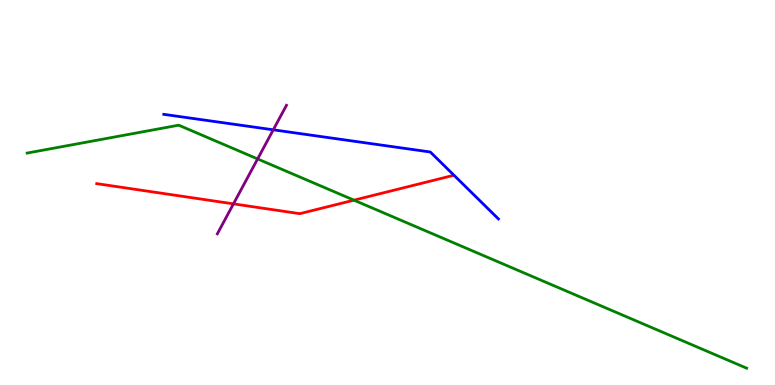[{'lines': ['blue', 'red'], 'intersections': []}, {'lines': ['green', 'red'], 'intersections': [{'x': 4.57, 'y': 4.8}]}, {'lines': ['purple', 'red'], 'intersections': [{'x': 3.01, 'y': 4.7}]}, {'lines': ['blue', 'green'], 'intersections': []}, {'lines': ['blue', 'purple'], 'intersections': [{'x': 3.53, 'y': 6.63}]}, {'lines': ['green', 'purple'], 'intersections': [{'x': 3.32, 'y': 5.87}]}]